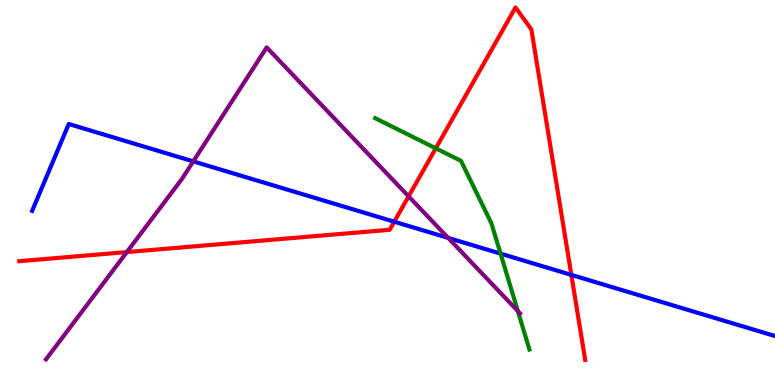[{'lines': ['blue', 'red'], 'intersections': [{'x': 5.09, 'y': 4.24}, {'x': 7.37, 'y': 2.86}]}, {'lines': ['green', 'red'], 'intersections': [{'x': 5.62, 'y': 6.15}]}, {'lines': ['purple', 'red'], 'intersections': [{'x': 1.64, 'y': 3.45}, {'x': 5.27, 'y': 4.9}]}, {'lines': ['blue', 'green'], 'intersections': [{'x': 6.46, 'y': 3.41}]}, {'lines': ['blue', 'purple'], 'intersections': [{'x': 2.49, 'y': 5.81}, {'x': 5.78, 'y': 3.82}]}, {'lines': ['green', 'purple'], 'intersections': [{'x': 6.68, 'y': 1.92}]}]